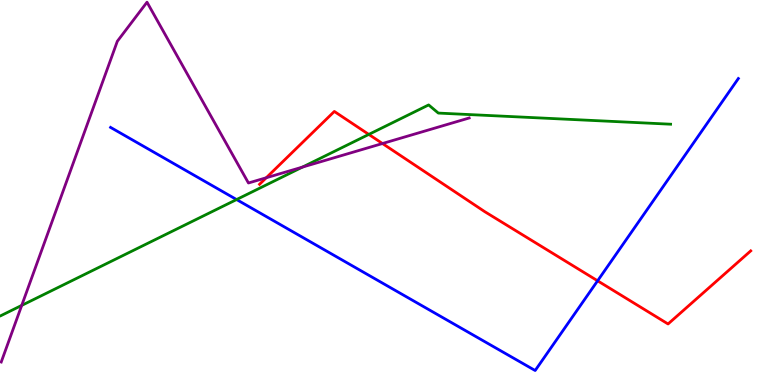[{'lines': ['blue', 'red'], 'intersections': [{'x': 7.71, 'y': 2.71}]}, {'lines': ['green', 'red'], 'intersections': [{'x': 4.76, 'y': 6.51}]}, {'lines': ['purple', 'red'], 'intersections': [{'x': 3.44, 'y': 5.38}, {'x': 4.94, 'y': 6.27}]}, {'lines': ['blue', 'green'], 'intersections': [{'x': 3.05, 'y': 4.82}]}, {'lines': ['blue', 'purple'], 'intersections': []}, {'lines': ['green', 'purple'], 'intersections': [{'x': 0.28, 'y': 2.07}, {'x': 3.9, 'y': 5.66}]}]